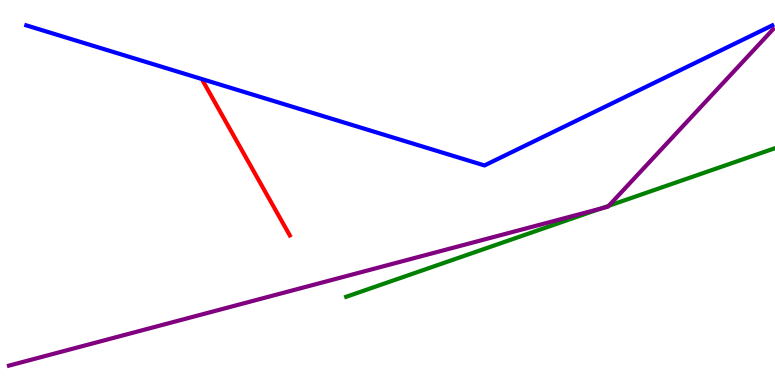[{'lines': ['blue', 'red'], 'intersections': []}, {'lines': ['green', 'red'], 'intersections': []}, {'lines': ['purple', 'red'], 'intersections': []}, {'lines': ['blue', 'green'], 'intersections': []}, {'lines': ['blue', 'purple'], 'intersections': []}, {'lines': ['green', 'purple'], 'intersections': [{'x': 7.75, 'y': 4.58}, {'x': 7.86, 'y': 4.65}]}]